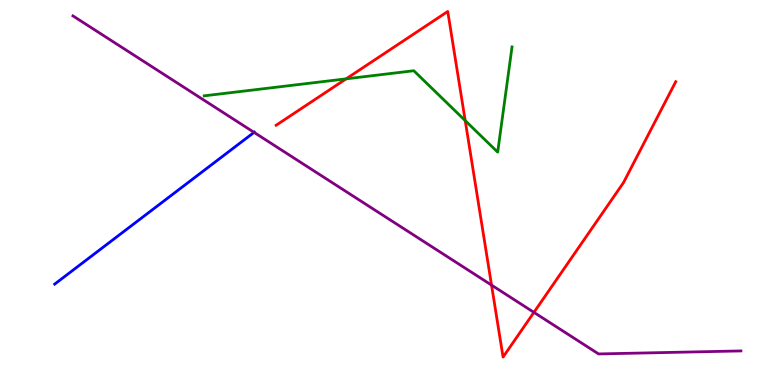[{'lines': ['blue', 'red'], 'intersections': []}, {'lines': ['green', 'red'], 'intersections': [{'x': 4.47, 'y': 7.95}, {'x': 6.0, 'y': 6.87}]}, {'lines': ['purple', 'red'], 'intersections': [{'x': 6.34, 'y': 2.59}, {'x': 6.89, 'y': 1.89}]}, {'lines': ['blue', 'green'], 'intersections': []}, {'lines': ['blue', 'purple'], 'intersections': [{'x': 3.28, 'y': 6.56}]}, {'lines': ['green', 'purple'], 'intersections': []}]